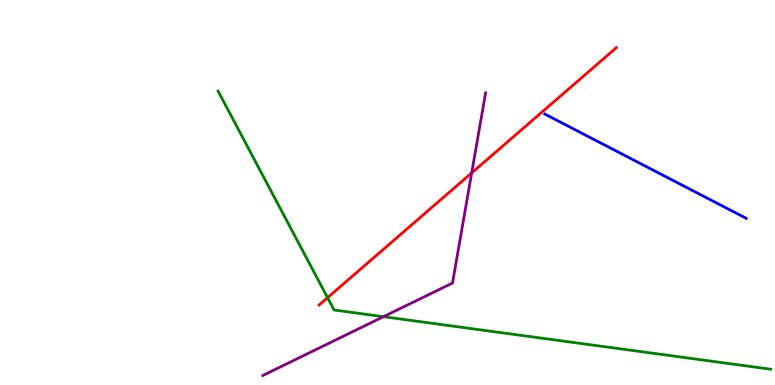[{'lines': ['blue', 'red'], 'intersections': []}, {'lines': ['green', 'red'], 'intersections': [{'x': 4.23, 'y': 2.27}]}, {'lines': ['purple', 'red'], 'intersections': [{'x': 6.09, 'y': 5.51}]}, {'lines': ['blue', 'green'], 'intersections': []}, {'lines': ['blue', 'purple'], 'intersections': []}, {'lines': ['green', 'purple'], 'intersections': [{'x': 4.95, 'y': 1.77}]}]